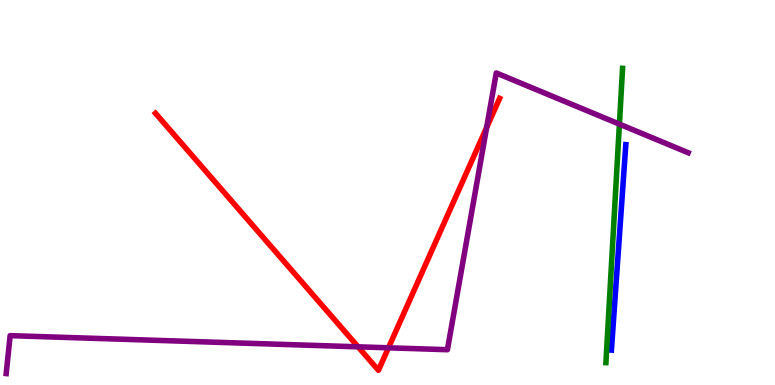[{'lines': ['blue', 'red'], 'intersections': []}, {'lines': ['green', 'red'], 'intersections': []}, {'lines': ['purple', 'red'], 'intersections': [{'x': 4.62, 'y': 0.991}, {'x': 5.01, 'y': 0.966}, {'x': 6.28, 'y': 6.69}]}, {'lines': ['blue', 'green'], 'intersections': []}, {'lines': ['blue', 'purple'], 'intersections': []}, {'lines': ['green', 'purple'], 'intersections': [{'x': 7.99, 'y': 6.78}]}]